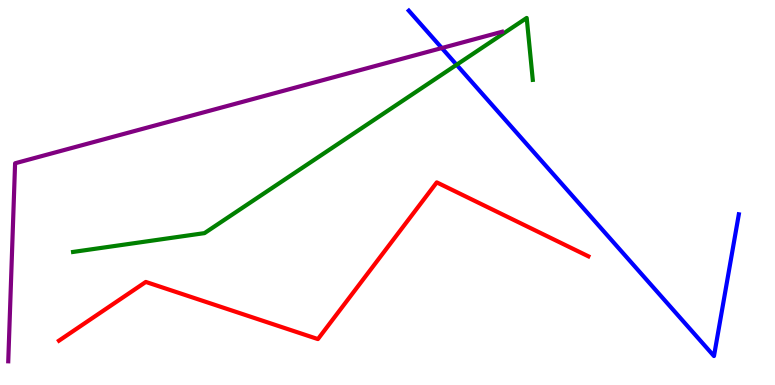[{'lines': ['blue', 'red'], 'intersections': []}, {'lines': ['green', 'red'], 'intersections': []}, {'lines': ['purple', 'red'], 'intersections': []}, {'lines': ['blue', 'green'], 'intersections': [{'x': 5.89, 'y': 8.32}]}, {'lines': ['blue', 'purple'], 'intersections': [{'x': 5.7, 'y': 8.75}]}, {'lines': ['green', 'purple'], 'intersections': []}]